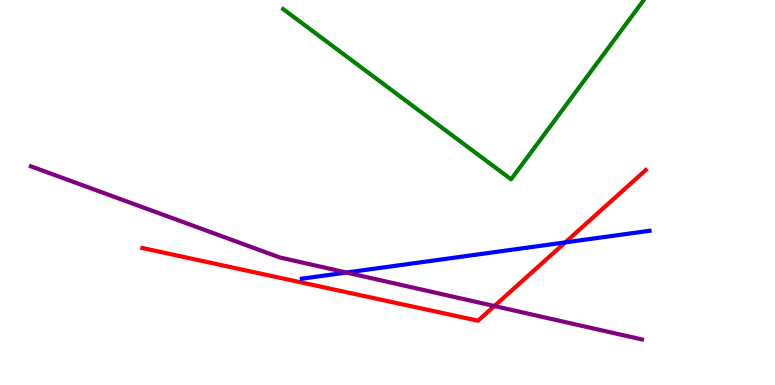[{'lines': ['blue', 'red'], 'intersections': [{'x': 7.29, 'y': 3.7}]}, {'lines': ['green', 'red'], 'intersections': []}, {'lines': ['purple', 'red'], 'intersections': [{'x': 6.38, 'y': 2.05}]}, {'lines': ['blue', 'green'], 'intersections': []}, {'lines': ['blue', 'purple'], 'intersections': [{'x': 4.47, 'y': 2.92}]}, {'lines': ['green', 'purple'], 'intersections': []}]